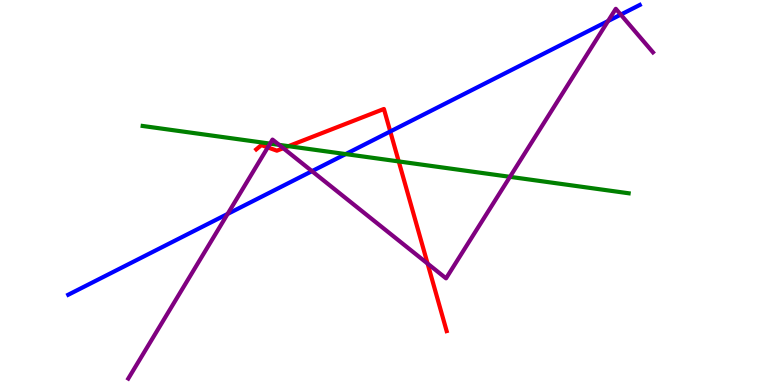[{'lines': ['blue', 'red'], 'intersections': [{'x': 5.04, 'y': 6.59}]}, {'lines': ['green', 'red'], 'intersections': [{'x': 3.72, 'y': 6.2}, {'x': 5.14, 'y': 5.81}]}, {'lines': ['purple', 'red'], 'intersections': [{'x': 3.46, 'y': 6.17}, {'x': 3.65, 'y': 6.15}, {'x': 5.52, 'y': 3.15}]}, {'lines': ['blue', 'green'], 'intersections': [{'x': 4.46, 'y': 6.0}]}, {'lines': ['blue', 'purple'], 'intersections': [{'x': 2.94, 'y': 4.44}, {'x': 4.03, 'y': 5.55}, {'x': 7.85, 'y': 9.45}, {'x': 8.01, 'y': 9.62}]}, {'lines': ['green', 'purple'], 'intersections': [{'x': 3.48, 'y': 6.27}, {'x': 3.6, 'y': 6.24}, {'x': 6.58, 'y': 5.41}]}]